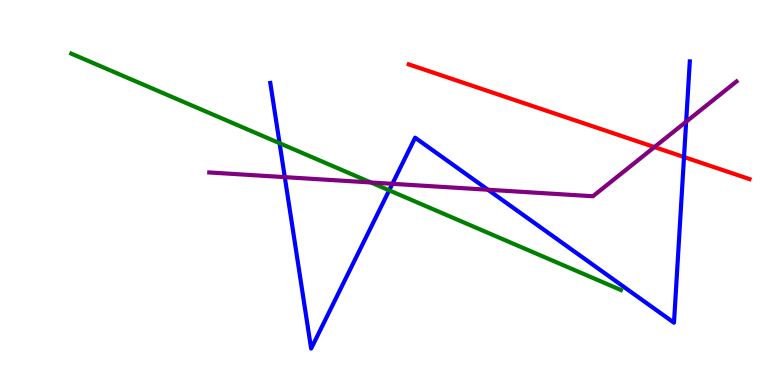[{'lines': ['blue', 'red'], 'intersections': [{'x': 8.83, 'y': 5.92}]}, {'lines': ['green', 'red'], 'intersections': []}, {'lines': ['purple', 'red'], 'intersections': [{'x': 8.44, 'y': 6.18}]}, {'lines': ['blue', 'green'], 'intersections': [{'x': 3.61, 'y': 6.28}, {'x': 5.02, 'y': 5.06}]}, {'lines': ['blue', 'purple'], 'intersections': [{'x': 3.67, 'y': 5.4}, {'x': 5.06, 'y': 5.23}, {'x': 6.3, 'y': 5.07}, {'x': 8.85, 'y': 6.84}]}, {'lines': ['green', 'purple'], 'intersections': [{'x': 4.79, 'y': 5.26}]}]